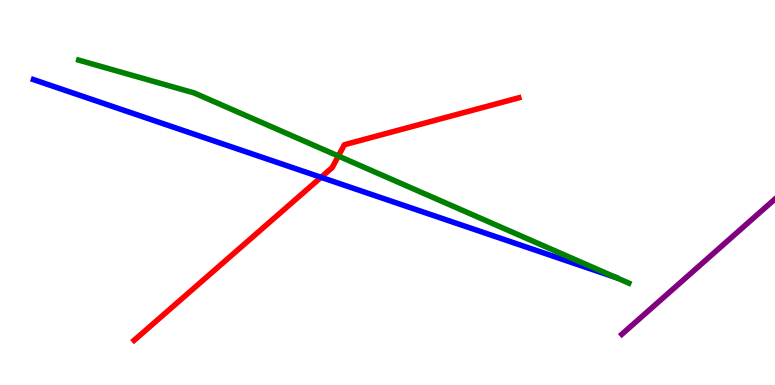[{'lines': ['blue', 'red'], 'intersections': [{'x': 4.14, 'y': 5.39}]}, {'lines': ['green', 'red'], 'intersections': [{'x': 4.37, 'y': 5.95}]}, {'lines': ['purple', 'red'], 'intersections': []}, {'lines': ['blue', 'green'], 'intersections': []}, {'lines': ['blue', 'purple'], 'intersections': []}, {'lines': ['green', 'purple'], 'intersections': []}]